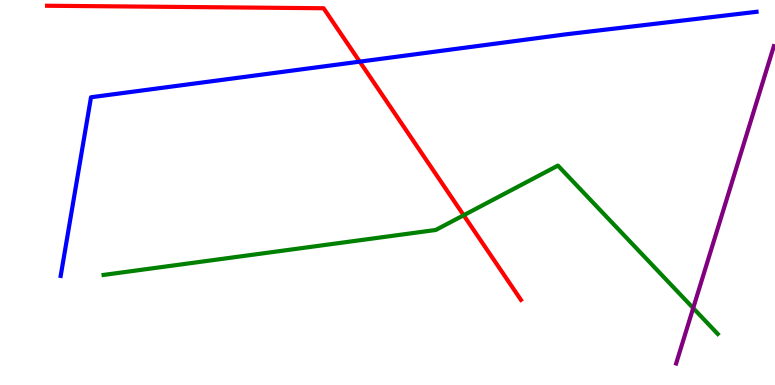[{'lines': ['blue', 'red'], 'intersections': [{'x': 4.64, 'y': 8.4}]}, {'lines': ['green', 'red'], 'intersections': [{'x': 5.98, 'y': 4.41}]}, {'lines': ['purple', 'red'], 'intersections': []}, {'lines': ['blue', 'green'], 'intersections': []}, {'lines': ['blue', 'purple'], 'intersections': []}, {'lines': ['green', 'purple'], 'intersections': [{'x': 8.94, 'y': 2.0}]}]